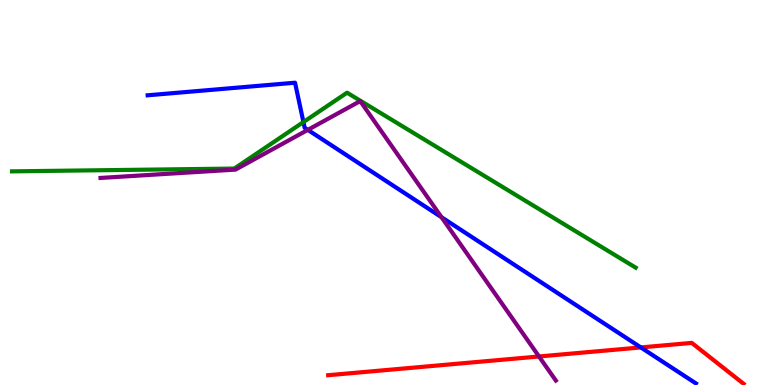[{'lines': ['blue', 'red'], 'intersections': [{'x': 8.27, 'y': 0.976}]}, {'lines': ['green', 'red'], 'intersections': []}, {'lines': ['purple', 'red'], 'intersections': [{'x': 6.95, 'y': 0.741}]}, {'lines': ['blue', 'green'], 'intersections': [{'x': 3.92, 'y': 6.83}]}, {'lines': ['blue', 'purple'], 'intersections': [{'x': 3.97, 'y': 6.63}, {'x': 5.7, 'y': 4.36}]}, {'lines': ['green', 'purple'], 'intersections': []}]